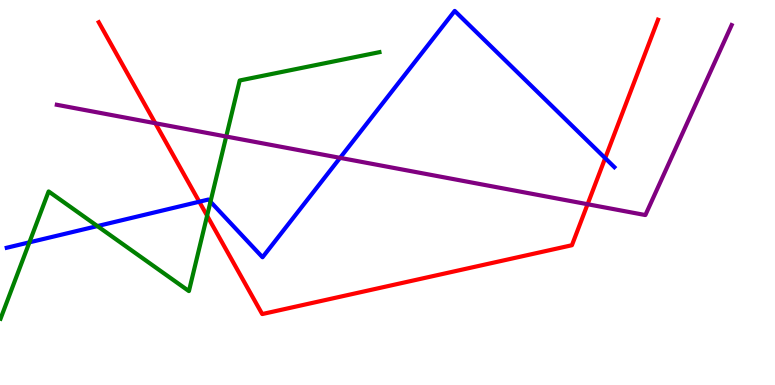[{'lines': ['blue', 'red'], 'intersections': [{'x': 2.57, 'y': 4.76}, {'x': 7.81, 'y': 5.89}]}, {'lines': ['green', 'red'], 'intersections': [{'x': 2.67, 'y': 4.4}]}, {'lines': ['purple', 'red'], 'intersections': [{'x': 2.0, 'y': 6.8}, {'x': 7.58, 'y': 4.7}]}, {'lines': ['blue', 'green'], 'intersections': [{'x': 0.379, 'y': 3.71}, {'x': 1.26, 'y': 4.13}, {'x': 2.72, 'y': 4.76}]}, {'lines': ['blue', 'purple'], 'intersections': [{'x': 4.39, 'y': 5.9}]}, {'lines': ['green', 'purple'], 'intersections': [{'x': 2.92, 'y': 6.45}]}]